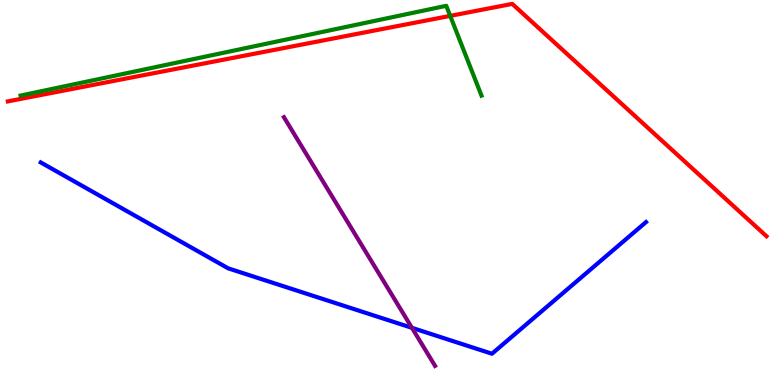[{'lines': ['blue', 'red'], 'intersections': []}, {'lines': ['green', 'red'], 'intersections': [{'x': 5.81, 'y': 9.59}]}, {'lines': ['purple', 'red'], 'intersections': []}, {'lines': ['blue', 'green'], 'intersections': []}, {'lines': ['blue', 'purple'], 'intersections': [{'x': 5.32, 'y': 1.49}]}, {'lines': ['green', 'purple'], 'intersections': []}]